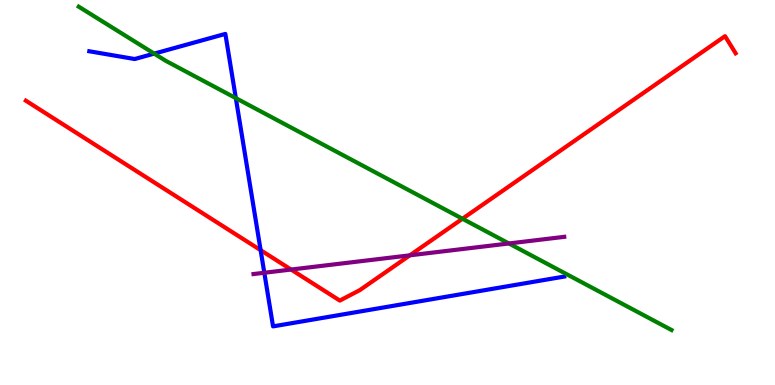[{'lines': ['blue', 'red'], 'intersections': [{'x': 3.36, 'y': 3.5}]}, {'lines': ['green', 'red'], 'intersections': [{'x': 5.97, 'y': 4.32}]}, {'lines': ['purple', 'red'], 'intersections': [{'x': 3.76, 'y': 3.0}, {'x': 5.29, 'y': 3.37}]}, {'lines': ['blue', 'green'], 'intersections': [{'x': 1.99, 'y': 8.61}, {'x': 3.04, 'y': 7.45}]}, {'lines': ['blue', 'purple'], 'intersections': [{'x': 3.41, 'y': 2.92}]}, {'lines': ['green', 'purple'], 'intersections': [{'x': 6.57, 'y': 3.68}]}]